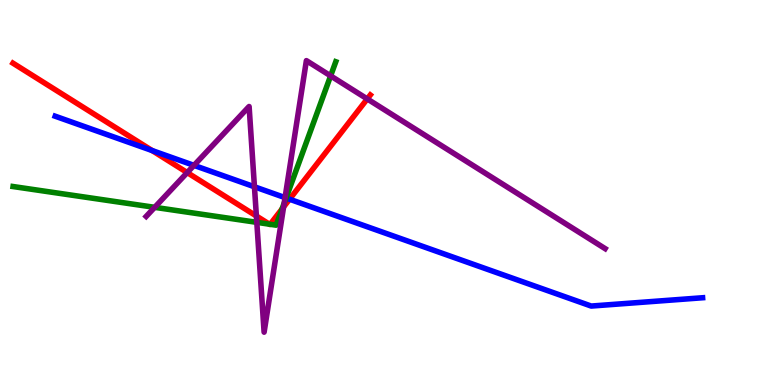[{'lines': ['blue', 'red'], 'intersections': [{'x': 1.96, 'y': 6.09}, {'x': 3.74, 'y': 4.83}]}, {'lines': ['green', 'red'], 'intersections': [{'x': 3.48, 'y': 4.18}, {'x': 3.49, 'y': 4.17}, {'x': 3.64, 'y': 4.57}]}, {'lines': ['purple', 'red'], 'intersections': [{'x': 2.42, 'y': 5.52}, {'x': 3.31, 'y': 4.39}, {'x': 3.66, 'y': 4.62}, {'x': 4.74, 'y': 7.43}]}, {'lines': ['blue', 'green'], 'intersections': [{'x': 3.69, 'y': 4.86}]}, {'lines': ['blue', 'purple'], 'intersections': [{'x': 2.5, 'y': 5.7}, {'x': 3.28, 'y': 5.15}, {'x': 3.68, 'y': 4.87}]}, {'lines': ['green', 'purple'], 'intersections': [{'x': 2.0, 'y': 4.61}, {'x': 3.31, 'y': 4.22}, {'x': 3.67, 'y': 4.73}, {'x': 4.27, 'y': 8.03}]}]